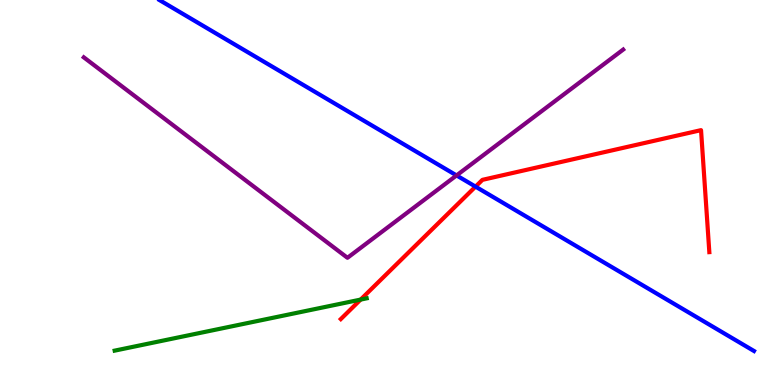[{'lines': ['blue', 'red'], 'intersections': [{'x': 6.14, 'y': 5.15}]}, {'lines': ['green', 'red'], 'intersections': [{'x': 4.65, 'y': 2.22}]}, {'lines': ['purple', 'red'], 'intersections': []}, {'lines': ['blue', 'green'], 'intersections': []}, {'lines': ['blue', 'purple'], 'intersections': [{'x': 5.89, 'y': 5.44}]}, {'lines': ['green', 'purple'], 'intersections': []}]